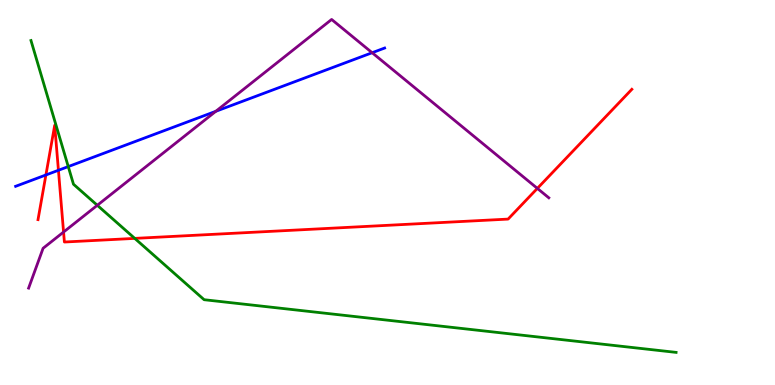[{'lines': ['blue', 'red'], 'intersections': [{'x': 0.592, 'y': 5.46}, {'x': 0.754, 'y': 5.58}]}, {'lines': ['green', 'red'], 'intersections': [{'x': 1.74, 'y': 3.81}]}, {'lines': ['purple', 'red'], 'intersections': [{'x': 0.82, 'y': 3.97}, {'x': 6.93, 'y': 5.11}]}, {'lines': ['blue', 'green'], 'intersections': [{'x': 0.881, 'y': 5.67}]}, {'lines': ['blue', 'purple'], 'intersections': [{'x': 2.78, 'y': 7.11}, {'x': 4.8, 'y': 8.63}]}, {'lines': ['green', 'purple'], 'intersections': [{'x': 1.26, 'y': 4.67}]}]